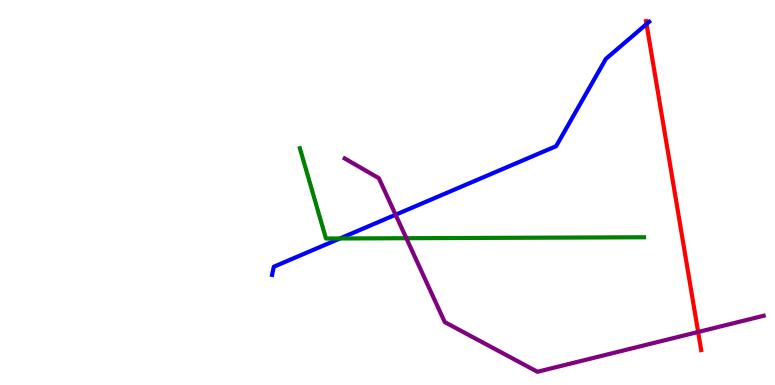[{'lines': ['blue', 'red'], 'intersections': [{'x': 8.34, 'y': 9.37}]}, {'lines': ['green', 'red'], 'intersections': []}, {'lines': ['purple', 'red'], 'intersections': [{'x': 9.01, 'y': 1.38}]}, {'lines': ['blue', 'green'], 'intersections': [{'x': 4.39, 'y': 3.81}]}, {'lines': ['blue', 'purple'], 'intersections': [{'x': 5.1, 'y': 4.42}]}, {'lines': ['green', 'purple'], 'intersections': [{'x': 5.24, 'y': 3.81}]}]